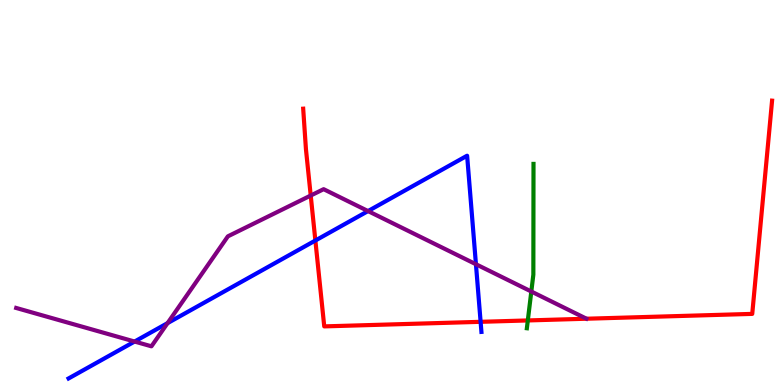[{'lines': ['blue', 'red'], 'intersections': [{'x': 4.07, 'y': 3.75}, {'x': 6.2, 'y': 1.64}]}, {'lines': ['green', 'red'], 'intersections': [{'x': 6.81, 'y': 1.68}]}, {'lines': ['purple', 'red'], 'intersections': [{'x': 4.01, 'y': 4.92}]}, {'lines': ['blue', 'green'], 'intersections': []}, {'lines': ['blue', 'purple'], 'intersections': [{'x': 1.74, 'y': 1.13}, {'x': 2.16, 'y': 1.61}, {'x': 4.75, 'y': 4.52}, {'x': 6.14, 'y': 3.14}]}, {'lines': ['green', 'purple'], 'intersections': [{'x': 6.86, 'y': 2.43}]}]